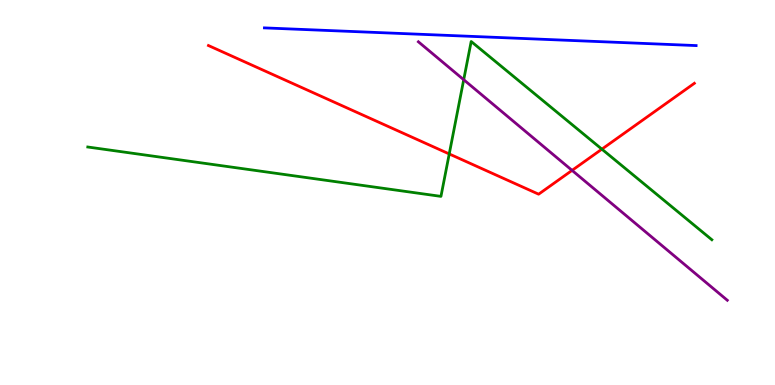[{'lines': ['blue', 'red'], 'intersections': []}, {'lines': ['green', 'red'], 'intersections': [{'x': 5.8, 'y': 6.0}, {'x': 7.77, 'y': 6.13}]}, {'lines': ['purple', 'red'], 'intersections': [{'x': 7.38, 'y': 5.57}]}, {'lines': ['blue', 'green'], 'intersections': []}, {'lines': ['blue', 'purple'], 'intersections': []}, {'lines': ['green', 'purple'], 'intersections': [{'x': 5.98, 'y': 7.93}]}]